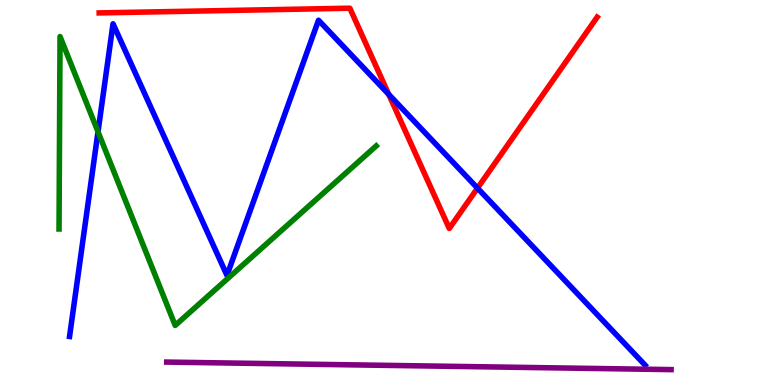[{'lines': ['blue', 'red'], 'intersections': [{'x': 5.02, 'y': 7.55}, {'x': 6.16, 'y': 5.11}]}, {'lines': ['green', 'red'], 'intersections': []}, {'lines': ['purple', 'red'], 'intersections': []}, {'lines': ['blue', 'green'], 'intersections': [{'x': 1.26, 'y': 6.58}]}, {'lines': ['blue', 'purple'], 'intersections': []}, {'lines': ['green', 'purple'], 'intersections': []}]